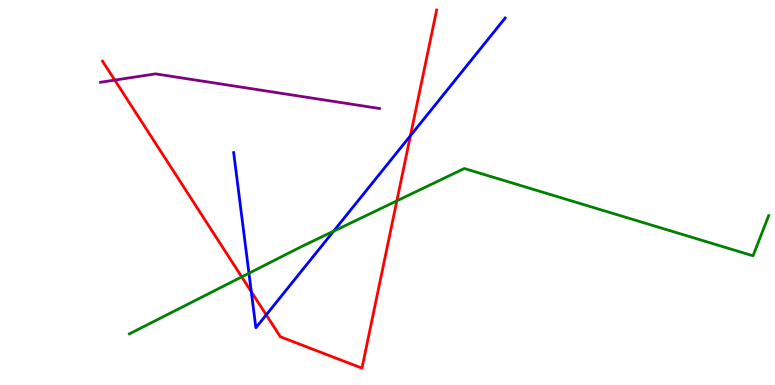[{'lines': ['blue', 'red'], 'intersections': [{'x': 3.24, 'y': 2.42}, {'x': 3.44, 'y': 1.82}, {'x': 5.3, 'y': 6.47}]}, {'lines': ['green', 'red'], 'intersections': [{'x': 3.12, 'y': 2.81}, {'x': 5.12, 'y': 4.78}]}, {'lines': ['purple', 'red'], 'intersections': [{'x': 1.48, 'y': 7.92}]}, {'lines': ['blue', 'green'], 'intersections': [{'x': 3.21, 'y': 2.9}, {'x': 4.3, 'y': 3.99}]}, {'lines': ['blue', 'purple'], 'intersections': []}, {'lines': ['green', 'purple'], 'intersections': []}]